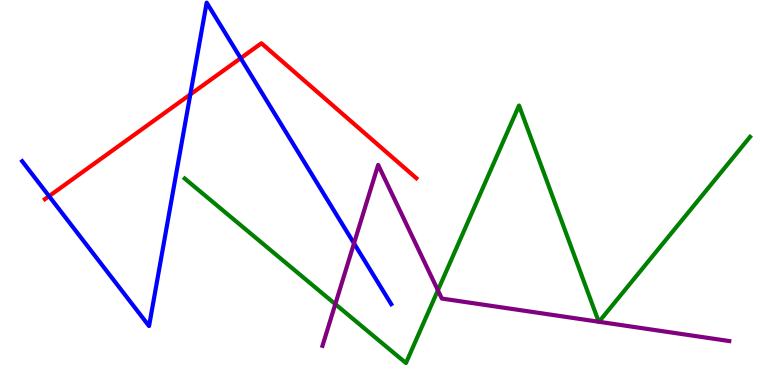[{'lines': ['blue', 'red'], 'intersections': [{'x': 0.633, 'y': 4.91}, {'x': 2.46, 'y': 7.55}, {'x': 3.11, 'y': 8.49}]}, {'lines': ['green', 'red'], 'intersections': []}, {'lines': ['purple', 'red'], 'intersections': []}, {'lines': ['blue', 'green'], 'intersections': []}, {'lines': ['blue', 'purple'], 'intersections': [{'x': 4.57, 'y': 3.68}]}, {'lines': ['green', 'purple'], 'intersections': [{'x': 4.33, 'y': 2.1}, {'x': 5.65, 'y': 2.46}, {'x': 7.73, 'y': 1.64}, {'x': 7.73, 'y': 1.64}]}]